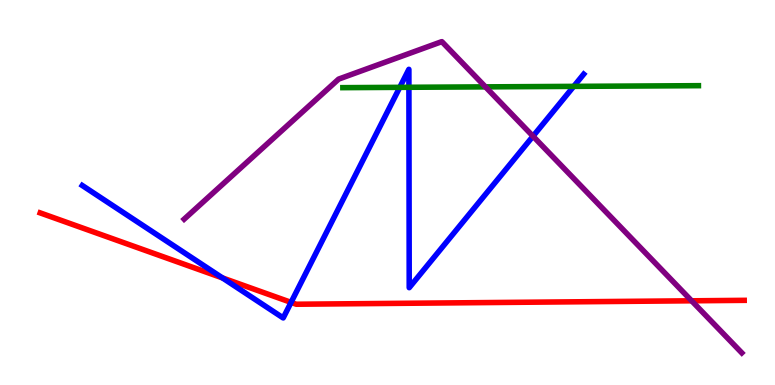[{'lines': ['blue', 'red'], 'intersections': [{'x': 2.87, 'y': 2.78}, {'x': 3.76, 'y': 2.15}]}, {'lines': ['green', 'red'], 'intersections': []}, {'lines': ['purple', 'red'], 'intersections': [{'x': 8.92, 'y': 2.19}]}, {'lines': ['blue', 'green'], 'intersections': [{'x': 5.16, 'y': 7.73}, {'x': 5.28, 'y': 7.73}, {'x': 7.4, 'y': 7.76}]}, {'lines': ['blue', 'purple'], 'intersections': [{'x': 6.88, 'y': 6.46}]}, {'lines': ['green', 'purple'], 'intersections': [{'x': 6.26, 'y': 7.74}]}]